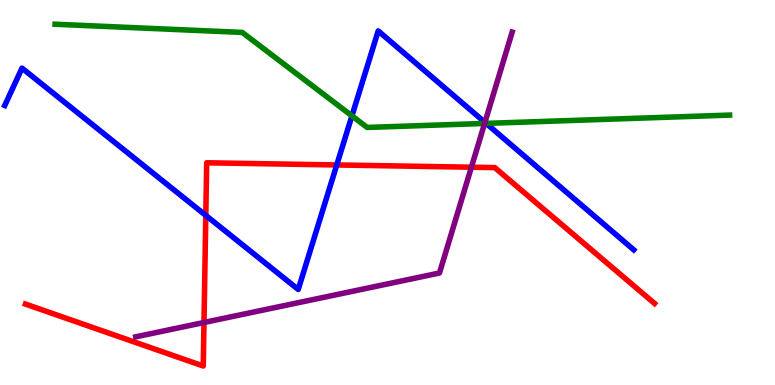[{'lines': ['blue', 'red'], 'intersections': [{'x': 2.66, 'y': 4.41}, {'x': 4.35, 'y': 5.72}]}, {'lines': ['green', 'red'], 'intersections': []}, {'lines': ['purple', 'red'], 'intersections': [{'x': 2.63, 'y': 1.62}, {'x': 6.08, 'y': 5.66}]}, {'lines': ['blue', 'green'], 'intersections': [{'x': 4.54, 'y': 6.99}, {'x': 6.27, 'y': 6.8}]}, {'lines': ['blue', 'purple'], 'intersections': [{'x': 6.26, 'y': 6.82}]}, {'lines': ['green', 'purple'], 'intersections': [{'x': 6.25, 'y': 6.79}]}]